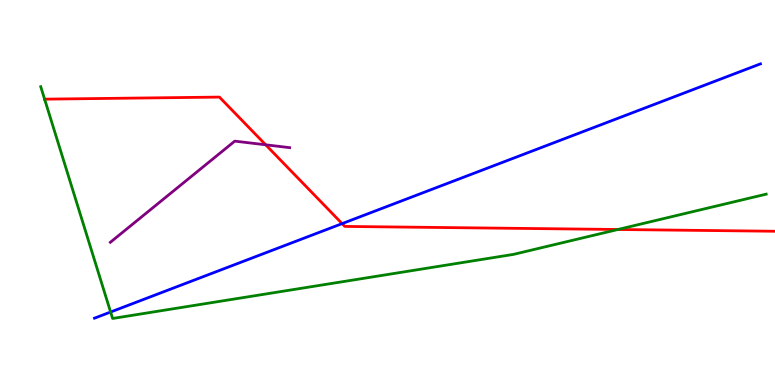[{'lines': ['blue', 'red'], 'intersections': [{'x': 4.41, 'y': 4.19}]}, {'lines': ['green', 'red'], 'intersections': [{'x': 0.576, 'y': 7.42}, {'x': 7.97, 'y': 4.04}]}, {'lines': ['purple', 'red'], 'intersections': [{'x': 3.43, 'y': 6.24}]}, {'lines': ['blue', 'green'], 'intersections': [{'x': 1.43, 'y': 1.9}]}, {'lines': ['blue', 'purple'], 'intersections': []}, {'lines': ['green', 'purple'], 'intersections': []}]